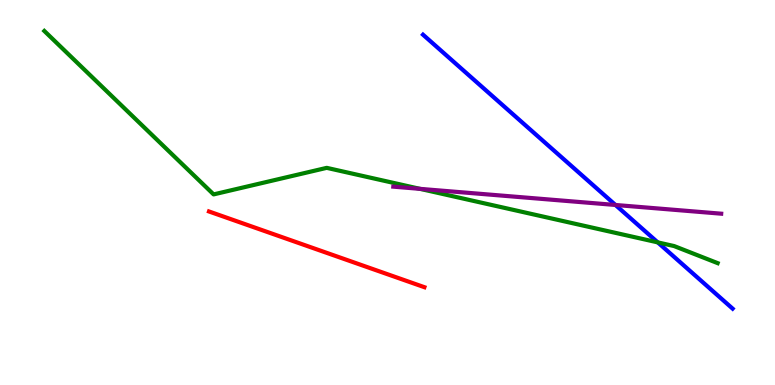[{'lines': ['blue', 'red'], 'intersections': []}, {'lines': ['green', 'red'], 'intersections': []}, {'lines': ['purple', 'red'], 'intersections': []}, {'lines': ['blue', 'green'], 'intersections': [{'x': 8.49, 'y': 3.7}]}, {'lines': ['blue', 'purple'], 'intersections': [{'x': 7.94, 'y': 4.68}]}, {'lines': ['green', 'purple'], 'intersections': [{'x': 5.42, 'y': 5.09}]}]